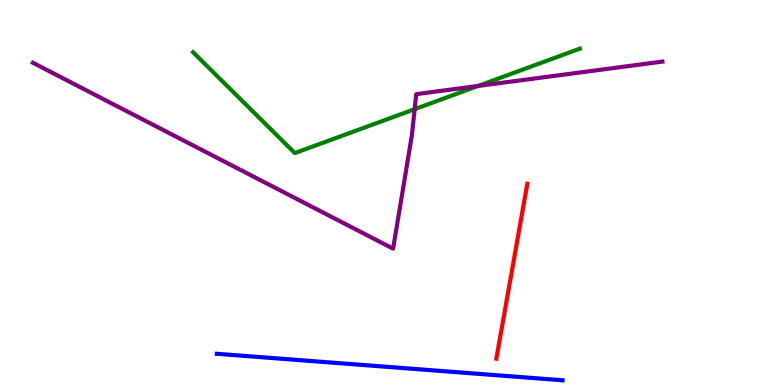[{'lines': ['blue', 'red'], 'intersections': []}, {'lines': ['green', 'red'], 'intersections': []}, {'lines': ['purple', 'red'], 'intersections': []}, {'lines': ['blue', 'green'], 'intersections': []}, {'lines': ['blue', 'purple'], 'intersections': []}, {'lines': ['green', 'purple'], 'intersections': [{'x': 5.35, 'y': 7.16}, {'x': 6.17, 'y': 7.77}]}]